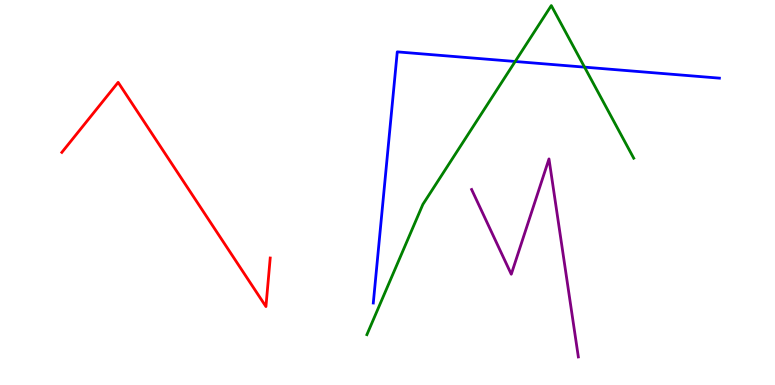[{'lines': ['blue', 'red'], 'intersections': []}, {'lines': ['green', 'red'], 'intersections': []}, {'lines': ['purple', 'red'], 'intersections': []}, {'lines': ['blue', 'green'], 'intersections': [{'x': 6.65, 'y': 8.4}, {'x': 7.54, 'y': 8.26}]}, {'lines': ['blue', 'purple'], 'intersections': []}, {'lines': ['green', 'purple'], 'intersections': []}]